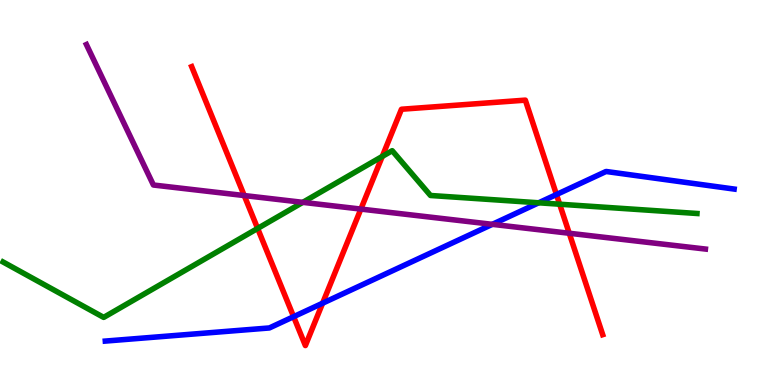[{'lines': ['blue', 'red'], 'intersections': [{'x': 3.79, 'y': 1.77}, {'x': 4.16, 'y': 2.12}, {'x': 7.18, 'y': 4.95}]}, {'lines': ['green', 'red'], 'intersections': [{'x': 3.32, 'y': 4.07}, {'x': 4.93, 'y': 5.94}, {'x': 7.22, 'y': 4.7}]}, {'lines': ['purple', 'red'], 'intersections': [{'x': 3.15, 'y': 4.92}, {'x': 4.66, 'y': 4.57}, {'x': 7.35, 'y': 3.94}]}, {'lines': ['blue', 'green'], 'intersections': [{'x': 6.95, 'y': 4.73}]}, {'lines': ['blue', 'purple'], 'intersections': [{'x': 6.35, 'y': 4.17}]}, {'lines': ['green', 'purple'], 'intersections': [{'x': 3.91, 'y': 4.74}]}]